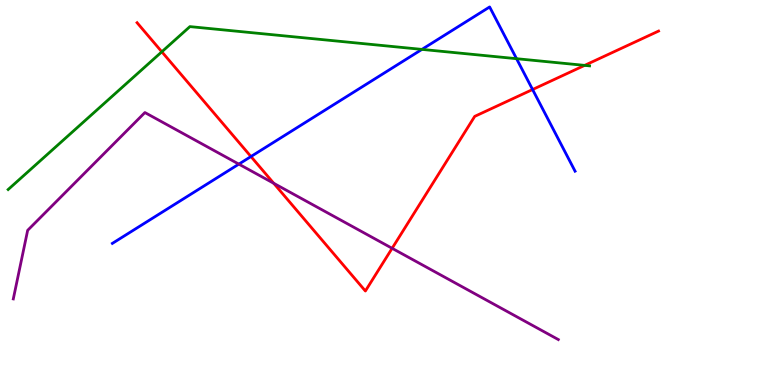[{'lines': ['blue', 'red'], 'intersections': [{'x': 3.24, 'y': 5.93}, {'x': 6.87, 'y': 7.67}]}, {'lines': ['green', 'red'], 'intersections': [{'x': 2.09, 'y': 8.65}, {'x': 7.54, 'y': 8.3}]}, {'lines': ['purple', 'red'], 'intersections': [{'x': 3.53, 'y': 5.24}, {'x': 5.06, 'y': 3.55}]}, {'lines': ['blue', 'green'], 'intersections': [{'x': 5.44, 'y': 8.72}, {'x': 6.67, 'y': 8.48}]}, {'lines': ['blue', 'purple'], 'intersections': [{'x': 3.08, 'y': 5.74}]}, {'lines': ['green', 'purple'], 'intersections': []}]